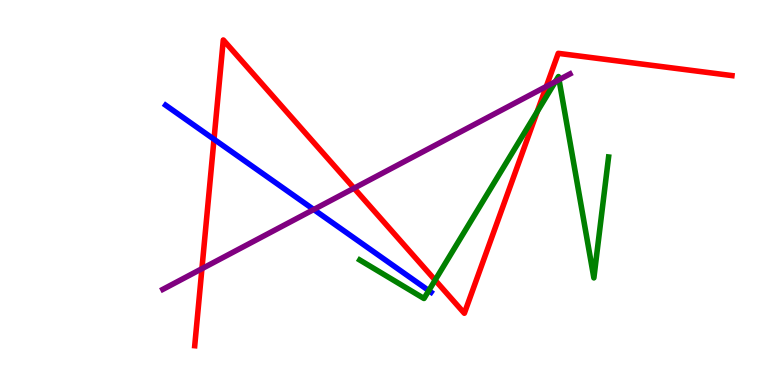[{'lines': ['blue', 'red'], 'intersections': [{'x': 2.76, 'y': 6.38}]}, {'lines': ['green', 'red'], 'intersections': [{'x': 5.61, 'y': 2.72}, {'x': 6.93, 'y': 7.1}]}, {'lines': ['purple', 'red'], 'intersections': [{'x': 2.61, 'y': 3.02}, {'x': 4.57, 'y': 5.11}, {'x': 7.05, 'y': 7.75}]}, {'lines': ['blue', 'green'], 'intersections': [{'x': 5.53, 'y': 2.45}]}, {'lines': ['blue', 'purple'], 'intersections': [{'x': 4.05, 'y': 4.56}]}, {'lines': ['green', 'purple'], 'intersections': [{'x': 7.17, 'y': 7.88}, {'x': 7.21, 'y': 7.93}]}]